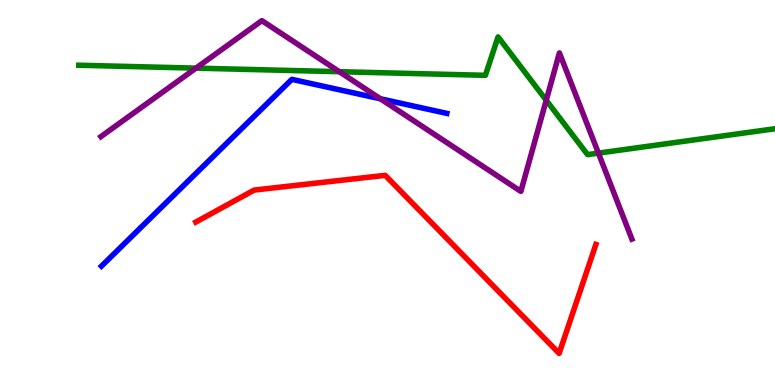[{'lines': ['blue', 'red'], 'intersections': []}, {'lines': ['green', 'red'], 'intersections': []}, {'lines': ['purple', 'red'], 'intersections': []}, {'lines': ['blue', 'green'], 'intersections': []}, {'lines': ['blue', 'purple'], 'intersections': [{'x': 4.91, 'y': 7.43}]}, {'lines': ['green', 'purple'], 'intersections': [{'x': 2.53, 'y': 8.23}, {'x': 4.38, 'y': 8.14}, {'x': 7.05, 'y': 7.4}, {'x': 7.72, 'y': 6.02}]}]